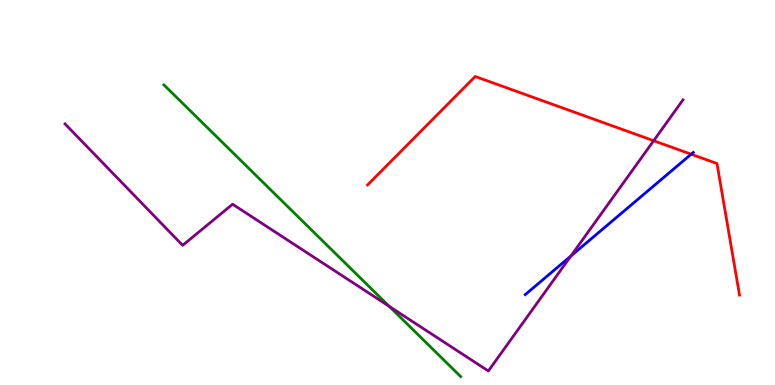[{'lines': ['blue', 'red'], 'intersections': [{'x': 8.92, 'y': 5.99}]}, {'lines': ['green', 'red'], 'intersections': []}, {'lines': ['purple', 'red'], 'intersections': [{'x': 8.43, 'y': 6.35}]}, {'lines': ['blue', 'green'], 'intersections': []}, {'lines': ['blue', 'purple'], 'intersections': [{'x': 7.37, 'y': 3.35}]}, {'lines': ['green', 'purple'], 'intersections': [{'x': 5.02, 'y': 2.04}]}]